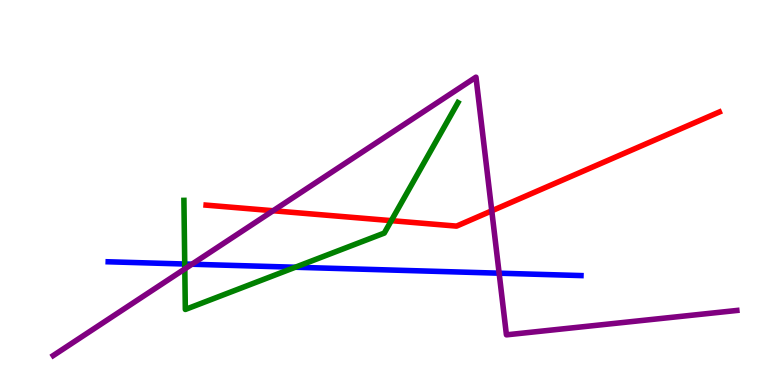[{'lines': ['blue', 'red'], 'intersections': []}, {'lines': ['green', 'red'], 'intersections': [{'x': 5.05, 'y': 4.27}]}, {'lines': ['purple', 'red'], 'intersections': [{'x': 3.52, 'y': 4.53}, {'x': 6.35, 'y': 4.52}]}, {'lines': ['blue', 'green'], 'intersections': [{'x': 2.38, 'y': 3.14}, {'x': 3.81, 'y': 3.06}]}, {'lines': ['blue', 'purple'], 'intersections': [{'x': 2.48, 'y': 3.14}, {'x': 6.44, 'y': 2.9}]}, {'lines': ['green', 'purple'], 'intersections': [{'x': 2.38, 'y': 3.02}]}]